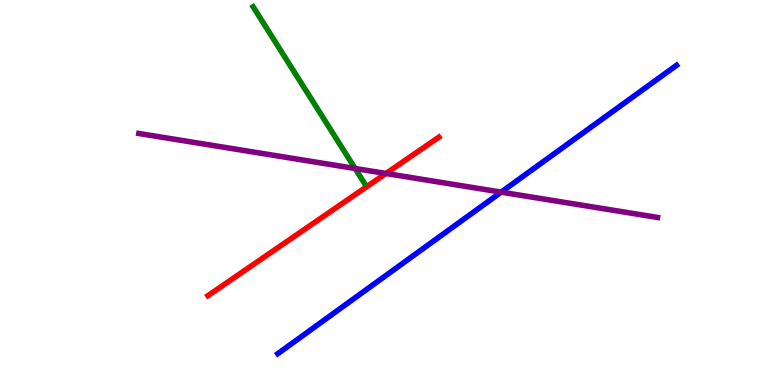[{'lines': ['blue', 'red'], 'intersections': []}, {'lines': ['green', 'red'], 'intersections': []}, {'lines': ['purple', 'red'], 'intersections': [{'x': 4.98, 'y': 5.49}]}, {'lines': ['blue', 'green'], 'intersections': []}, {'lines': ['blue', 'purple'], 'intersections': [{'x': 6.47, 'y': 5.01}]}, {'lines': ['green', 'purple'], 'intersections': [{'x': 4.58, 'y': 5.62}]}]